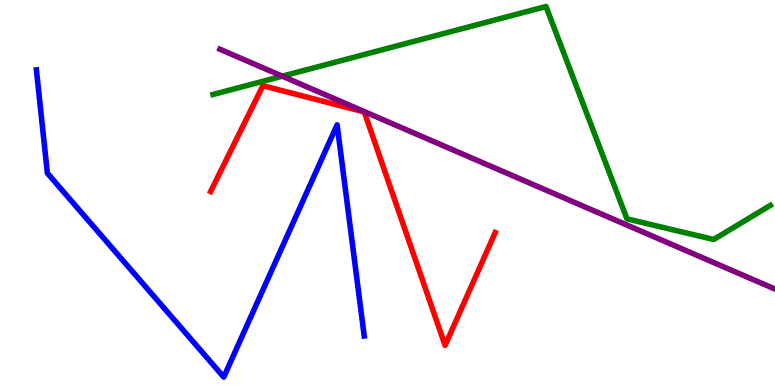[{'lines': ['blue', 'red'], 'intersections': []}, {'lines': ['green', 'red'], 'intersections': []}, {'lines': ['purple', 'red'], 'intersections': []}, {'lines': ['blue', 'green'], 'intersections': []}, {'lines': ['blue', 'purple'], 'intersections': []}, {'lines': ['green', 'purple'], 'intersections': [{'x': 3.64, 'y': 8.02}]}]